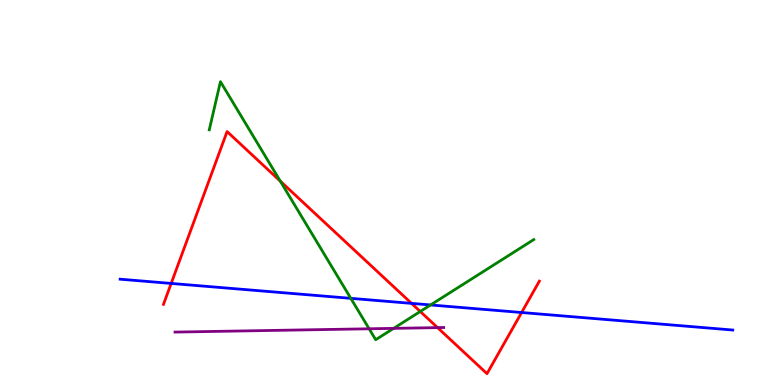[{'lines': ['blue', 'red'], 'intersections': [{'x': 2.21, 'y': 2.64}, {'x': 5.31, 'y': 2.12}, {'x': 6.73, 'y': 1.88}]}, {'lines': ['green', 'red'], 'intersections': [{'x': 3.62, 'y': 5.3}, {'x': 5.42, 'y': 1.91}]}, {'lines': ['purple', 'red'], 'intersections': [{'x': 5.65, 'y': 1.49}]}, {'lines': ['blue', 'green'], 'intersections': [{'x': 4.53, 'y': 2.25}, {'x': 5.56, 'y': 2.08}]}, {'lines': ['blue', 'purple'], 'intersections': []}, {'lines': ['green', 'purple'], 'intersections': [{'x': 4.76, 'y': 1.46}, {'x': 5.08, 'y': 1.47}]}]